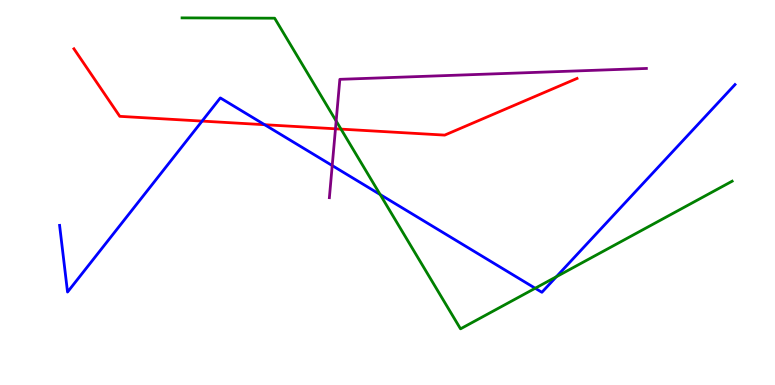[{'lines': ['blue', 'red'], 'intersections': [{'x': 2.61, 'y': 6.85}, {'x': 3.41, 'y': 6.76}]}, {'lines': ['green', 'red'], 'intersections': [{'x': 4.4, 'y': 6.65}]}, {'lines': ['purple', 'red'], 'intersections': [{'x': 4.33, 'y': 6.65}]}, {'lines': ['blue', 'green'], 'intersections': [{'x': 4.91, 'y': 4.95}, {'x': 6.91, 'y': 2.51}, {'x': 7.18, 'y': 2.81}]}, {'lines': ['blue', 'purple'], 'intersections': [{'x': 4.29, 'y': 5.7}]}, {'lines': ['green', 'purple'], 'intersections': [{'x': 4.34, 'y': 6.86}]}]